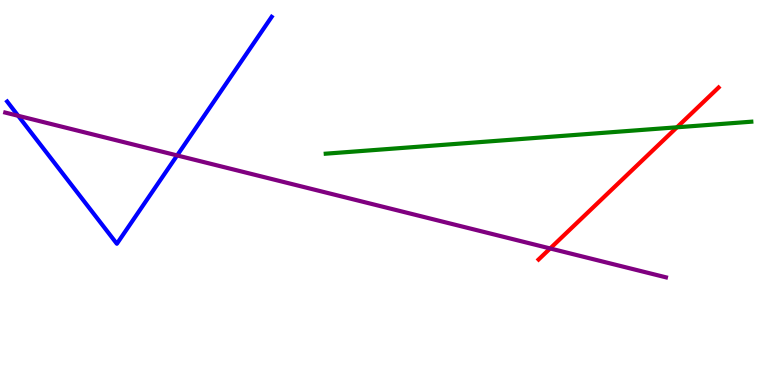[{'lines': ['blue', 'red'], 'intersections': []}, {'lines': ['green', 'red'], 'intersections': [{'x': 8.74, 'y': 6.69}]}, {'lines': ['purple', 'red'], 'intersections': [{'x': 7.1, 'y': 3.55}]}, {'lines': ['blue', 'green'], 'intersections': []}, {'lines': ['blue', 'purple'], 'intersections': [{'x': 0.234, 'y': 6.99}, {'x': 2.29, 'y': 5.96}]}, {'lines': ['green', 'purple'], 'intersections': []}]